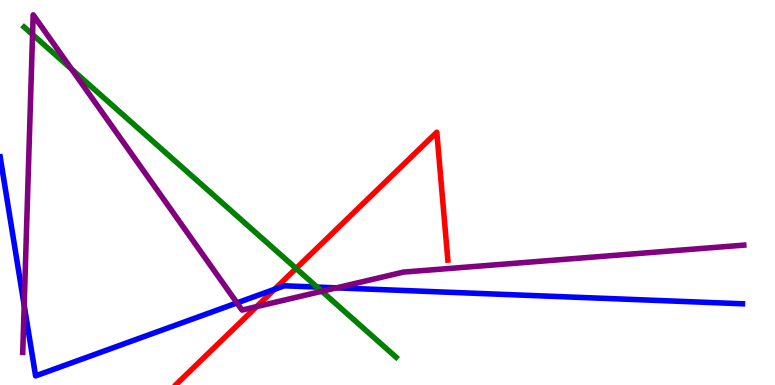[{'lines': ['blue', 'red'], 'intersections': [{'x': 3.54, 'y': 2.49}]}, {'lines': ['green', 'red'], 'intersections': [{'x': 3.82, 'y': 3.03}]}, {'lines': ['purple', 'red'], 'intersections': [{'x': 3.31, 'y': 2.04}]}, {'lines': ['blue', 'green'], 'intersections': [{'x': 4.09, 'y': 2.54}]}, {'lines': ['blue', 'purple'], 'intersections': [{'x': 0.312, 'y': 2.07}, {'x': 3.06, 'y': 2.13}, {'x': 4.34, 'y': 2.52}]}, {'lines': ['green', 'purple'], 'intersections': [{'x': 0.42, 'y': 9.1}, {'x': 0.924, 'y': 8.2}, {'x': 4.15, 'y': 2.43}]}]